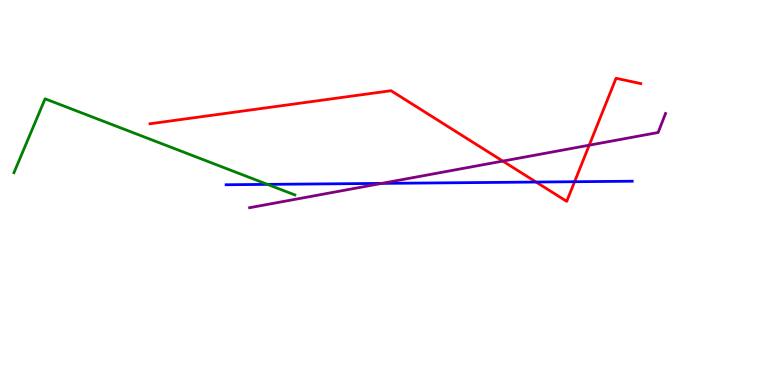[{'lines': ['blue', 'red'], 'intersections': [{'x': 6.92, 'y': 5.27}, {'x': 7.41, 'y': 5.28}]}, {'lines': ['green', 'red'], 'intersections': []}, {'lines': ['purple', 'red'], 'intersections': [{'x': 6.49, 'y': 5.82}, {'x': 7.6, 'y': 6.23}]}, {'lines': ['blue', 'green'], 'intersections': [{'x': 3.45, 'y': 5.21}]}, {'lines': ['blue', 'purple'], 'intersections': [{'x': 4.92, 'y': 5.24}]}, {'lines': ['green', 'purple'], 'intersections': []}]